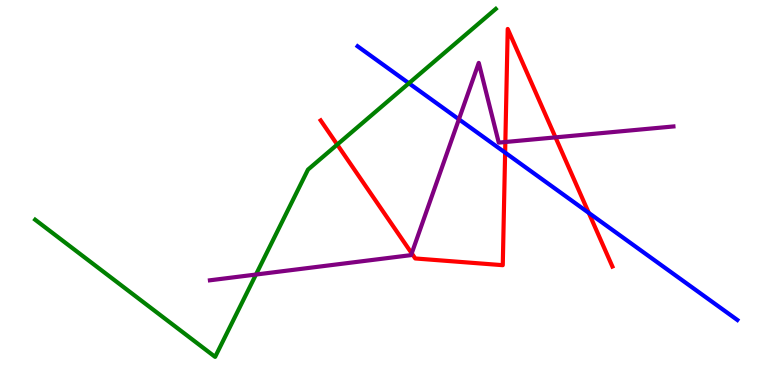[{'lines': ['blue', 'red'], 'intersections': [{'x': 6.52, 'y': 6.04}, {'x': 7.6, 'y': 4.47}]}, {'lines': ['green', 'red'], 'intersections': [{'x': 4.35, 'y': 6.24}]}, {'lines': ['purple', 'red'], 'intersections': [{'x': 5.31, 'y': 3.42}, {'x': 6.52, 'y': 6.31}, {'x': 7.17, 'y': 6.43}]}, {'lines': ['blue', 'green'], 'intersections': [{'x': 5.28, 'y': 7.84}]}, {'lines': ['blue', 'purple'], 'intersections': [{'x': 5.92, 'y': 6.9}]}, {'lines': ['green', 'purple'], 'intersections': [{'x': 3.3, 'y': 2.87}]}]